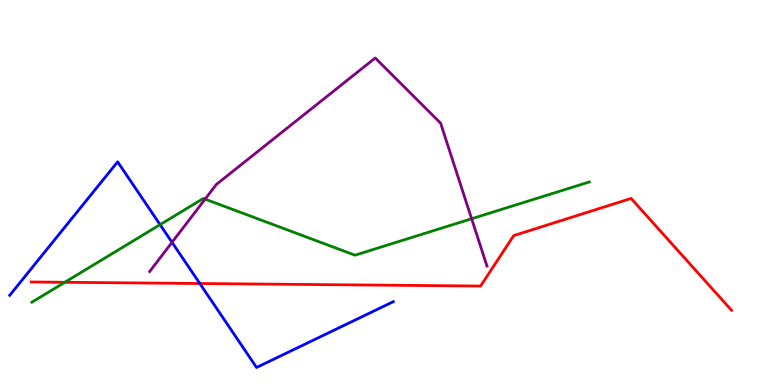[{'lines': ['blue', 'red'], 'intersections': [{'x': 2.58, 'y': 2.64}]}, {'lines': ['green', 'red'], 'intersections': [{'x': 0.836, 'y': 2.67}]}, {'lines': ['purple', 'red'], 'intersections': []}, {'lines': ['blue', 'green'], 'intersections': [{'x': 2.07, 'y': 4.16}]}, {'lines': ['blue', 'purple'], 'intersections': [{'x': 2.22, 'y': 3.71}]}, {'lines': ['green', 'purple'], 'intersections': [{'x': 2.65, 'y': 4.83}, {'x': 6.09, 'y': 4.32}]}]